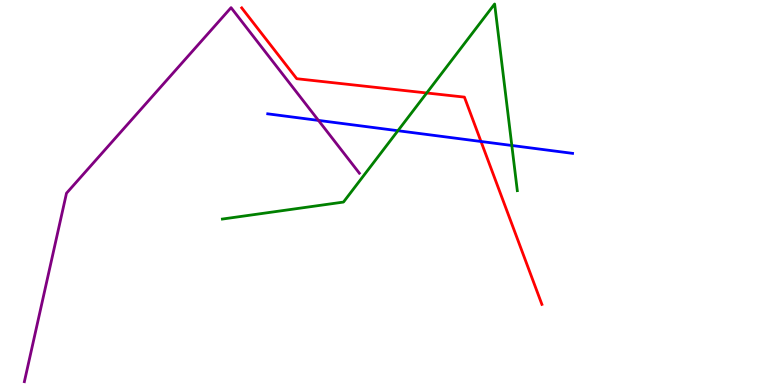[{'lines': ['blue', 'red'], 'intersections': [{'x': 6.21, 'y': 6.33}]}, {'lines': ['green', 'red'], 'intersections': [{'x': 5.51, 'y': 7.58}]}, {'lines': ['purple', 'red'], 'intersections': []}, {'lines': ['blue', 'green'], 'intersections': [{'x': 5.13, 'y': 6.6}, {'x': 6.6, 'y': 6.22}]}, {'lines': ['blue', 'purple'], 'intersections': [{'x': 4.11, 'y': 6.87}]}, {'lines': ['green', 'purple'], 'intersections': []}]